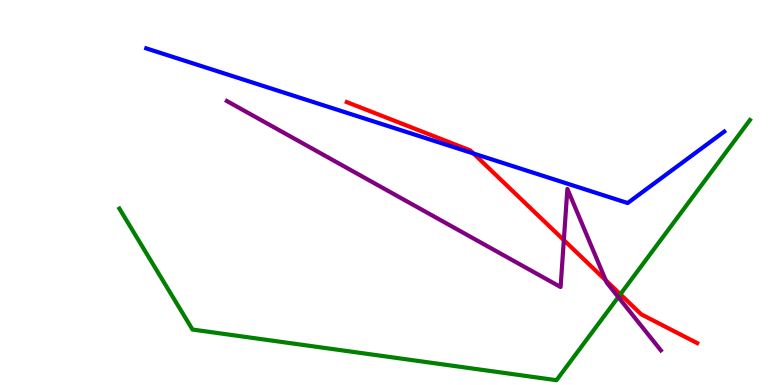[{'lines': ['blue', 'red'], 'intersections': [{'x': 6.11, 'y': 6.01}]}, {'lines': ['green', 'red'], 'intersections': [{'x': 8.0, 'y': 2.36}]}, {'lines': ['purple', 'red'], 'intersections': [{'x': 7.28, 'y': 3.76}, {'x': 7.82, 'y': 2.72}]}, {'lines': ['blue', 'green'], 'intersections': []}, {'lines': ['blue', 'purple'], 'intersections': []}, {'lines': ['green', 'purple'], 'intersections': [{'x': 7.98, 'y': 2.28}]}]